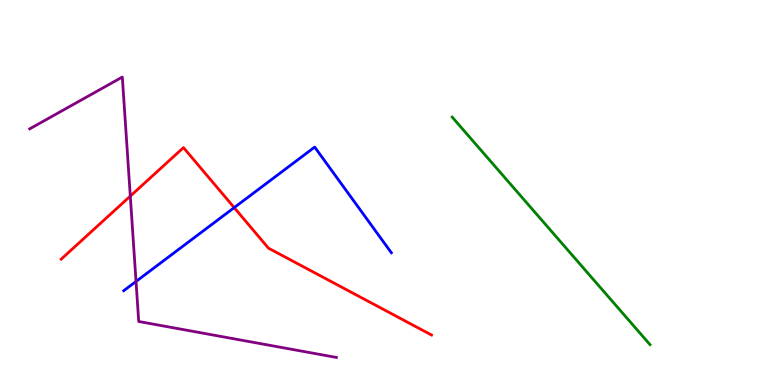[{'lines': ['blue', 'red'], 'intersections': [{'x': 3.02, 'y': 4.61}]}, {'lines': ['green', 'red'], 'intersections': []}, {'lines': ['purple', 'red'], 'intersections': [{'x': 1.68, 'y': 4.91}]}, {'lines': ['blue', 'green'], 'intersections': []}, {'lines': ['blue', 'purple'], 'intersections': [{'x': 1.76, 'y': 2.69}]}, {'lines': ['green', 'purple'], 'intersections': []}]